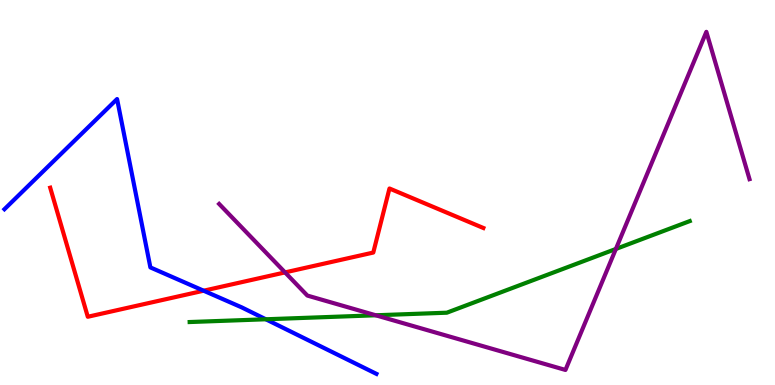[{'lines': ['blue', 'red'], 'intersections': [{'x': 2.63, 'y': 2.45}]}, {'lines': ['green', 'red'], 'intersections': []}, {'lines': ['purple', 'red'], 'intersections': [{'x': 3.68, 'y': 2.92}]}, {'lines': ['blue', 'green'], 'intersections': [{'x': 3.43, 'y': 1.71}]}, {'lines': ['blue', 'purple'], 'intersections': []}, {'lines': ['green', 'purple'], 'intersections': [{'x': 4.85, 'y': 1.81}, {'x': 7.95, 'y': 3.53}]}]